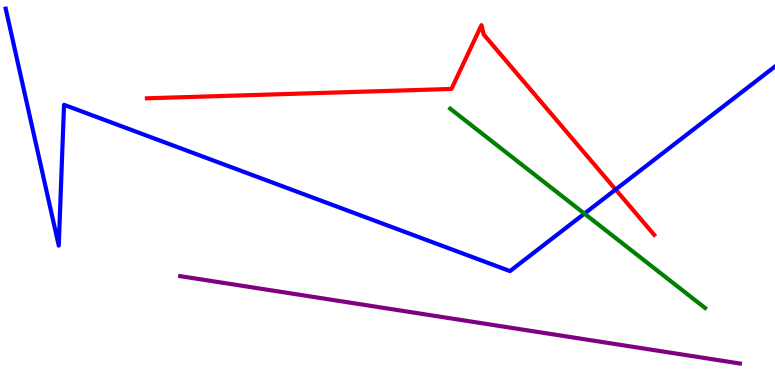[{'lines': ['blue', 'red'], 'intersections': [{'x': 7.94, 'y': 5.08}]}, {'lines': ['green', 'red'], 'intersections': []}, {'lines': ['purple', 'red'], 'intersections': []}, {'lines': ['blue', 'green'], 'intersections': [{'x': 7.54, 'y': 4.45}]}, {'lines': ['blue', 'purple'], 'intersections': []}, {'lines': ['green', 'purple'], 'intersections': []}]